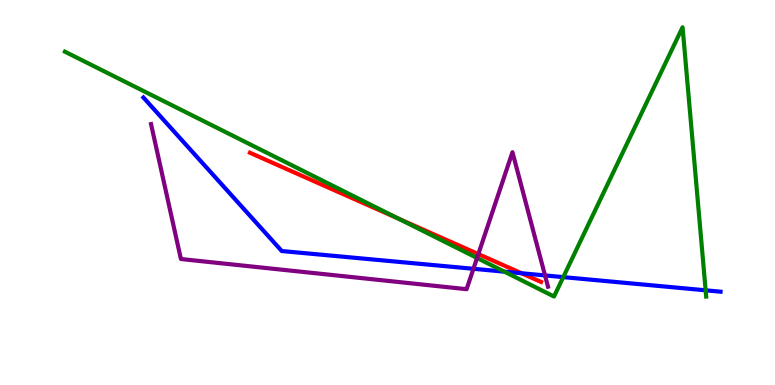[{'lines': ['blue', 'red'], 'intersections': [{'x': 6.73, 'y': 2.9}]}, {'lines': ['green', 'red'], 'intersections': [{'x': 5.14, 'y': 4.32}]}, {'lines': ['purple', 'red'], 'intersections': [{'x': 6.17, 'y': 3.4}]}, {'lines': ['blue', 'green'], 'intersections': [{'x': 6.51, 'y': 2.94}, {'x': 7.27, 'y': 2.8}, {'x': 9.1, 'y': 2.46}]}, {'lines': ['blue', 'purple'], 'intersections': [{'x': 6.11, 'y': 3.02}, {'x': 7.03, 'y': 2.85}]}, {'lines': ['green', 'purple'], 'intersections': [{'x': 6.16, 'y': 3.3}]}]